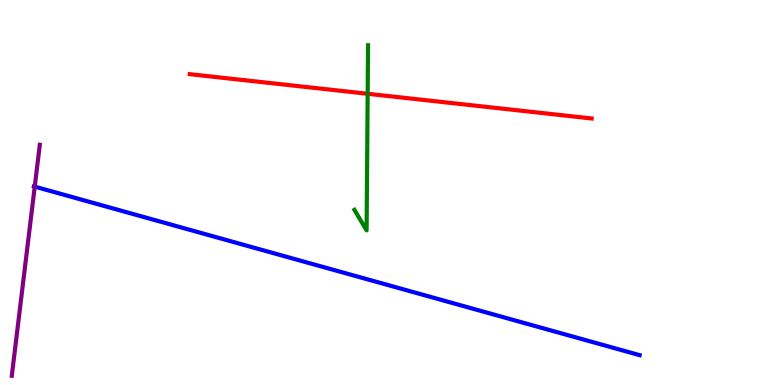[{'lines': ['blue', 'red'], 'intersections': []}, {'lines': ['green', 'red'], 'intersections': [{'x': 4.74, 'y': 7.56}]}, {'lines': ['purple', 'red'], 'intersections': []}, {'lines': ['blue', 'green'], 'intersections': []}, {'lines': ['blue', 'purple'], 'intersections': [{'x': 0.448, 'y': 5.15}]}, {'lines': ['green', 'purple'], 'intersections': []}]